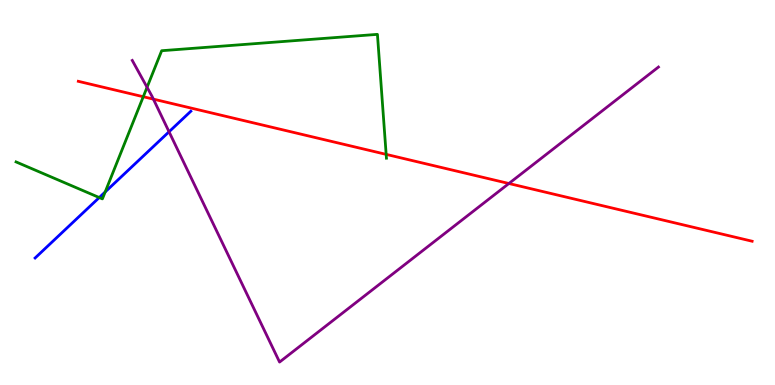[{'lines': ['blue', 'red'], 'intersections': []}, {'lines': ['green', 'red'], 'intersections': [{'x': 1.85, 'y': 7.49}, {'x': 4.98, 'y': 5.99}]}, {'lines': ['purple', 'red'], 'intersections': [{'x': 1.98, 'y': 7.43}, {'x': 6.57, 'y': 5.23}]}, {'lines': ['blue', 'green'], 'intersections': [{'x': 1.28, 'y': 4.87}, {'x': 1.36, 'y': 5.01}]}, {'lines': ['blue', 'purple'], 'intersections': [{'x': 2.18, 'y': 6.58}]}, {'lines': ['green', 'purple'], 'intersections': [{'x': 1.9, 'y': 7.73}]}]